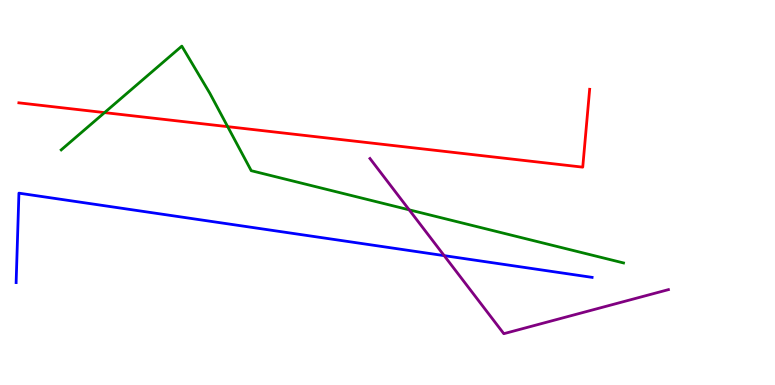[{'lines': ['blue', 'red'], 'intersections': []}, {'lines': ['green', 'red'], 'intersections': [{'x': 1.35, 'y': 7.08}, {'x': 2.94, 'y': 6.71}]}, {'lines': ['purple', 'red'], 'intersections': []}, {'lines': ['blue', 'green'], 'intersections': []}, {'lines': ['blue', 'purple'], 'intersections': [{'x': 5.73, 'y': 3.36}]}, {'lines': ['green', 'purple'], 'intersections': [{'x': 5.28, 'y': 4.55}]}]